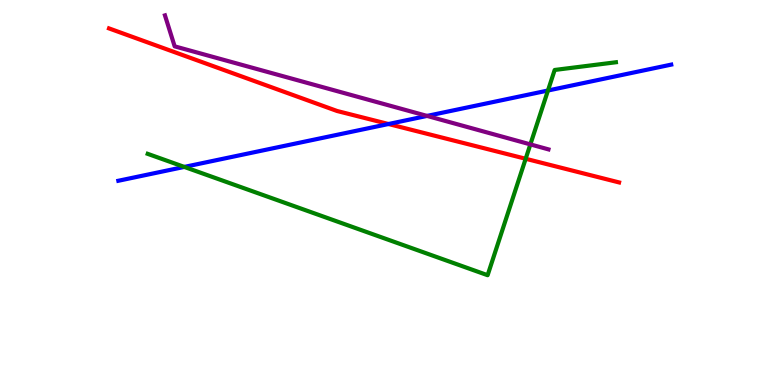[{'lines': ['blue', 'red'], 'intersections': [{'x': 5.01, 'y': 6.78}]}, {'lines': ['green', 'red'], 'intersections': [{'x': 6.78, 'y': 5.88}]}, {'lines': ['purple', 'red'], 'intersections': []}, {'lines': ['blue', 'green'], 'intersections': [{'x': 2.38, 'y': 5.66}, {'x': 7.07, 'y': 7.65}]}, {'lines': ['blue', 'purple'], 'intersections': [{'x': 5.51, 'y': 6.99}]}, {'lines': ['green', 'purple'], 'intersections': [{'x': 6.84, 'y': 6.25}]}]